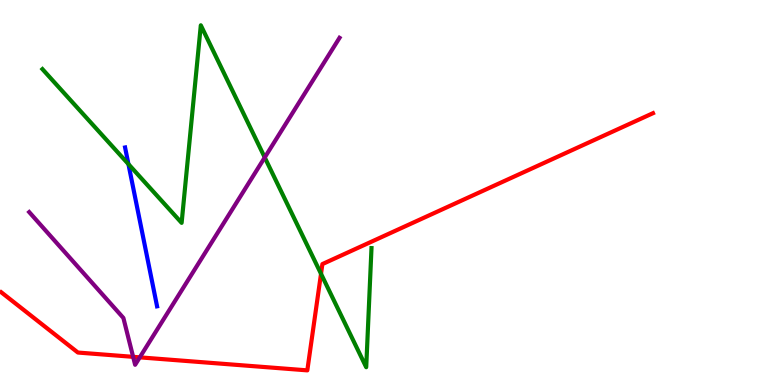[{'lines': ['blue', 'red'], 'intersections': []}, {'lines': ['green', 'red'], 'intersections': [{'x': 4.14, 'y': 2.89}]}, {'lines': ['purple', 'red'], 'intersections': [{'x': 1.72, 'y': 0.732}, {'x': 1.8, 'y': 0.718}]}, {'lines': ['blue', 'green'], 'intersections': [{'x': 1.66, 'y': 5.74}]}, {'lines': ['blue', 'purple'], 'intersections': []}, {'lines': ['green', 'purple'], 'intersections': [{'x': 3.42, 'y': 5.91}]}]